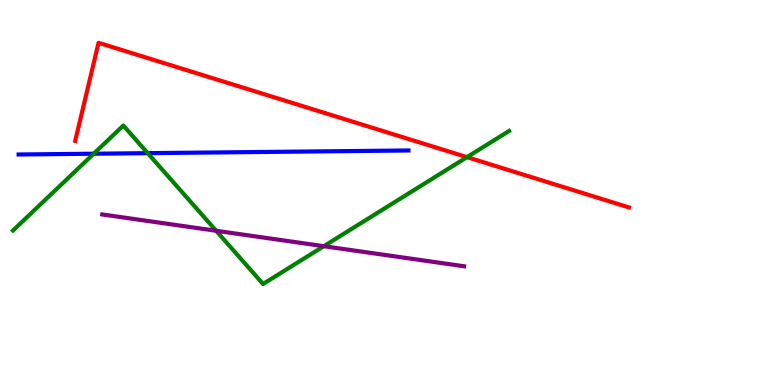[{'lines': ['blue', 'red'], 'intersections': []}, {'lines': ['green', 'red'], 'intersections': [{'x': 6.03, 'y': 5.92}]}, {'lines': ['purple', 'red'], 'intersections': []}, {'lines': ['blue', 'green'], 'intersections': [{'x': 1.21, 'y': 6.01}, {'x': 1.91, 'y': 6.02}]}, {'lines': ['blue', 'purple'], 'intersections': []}, {'lines': ['green', 'purple'], 'intersections': [{'x': 2.79, 'y': 4.01}, {'x': 4.18, 'y': 3.61}]}]